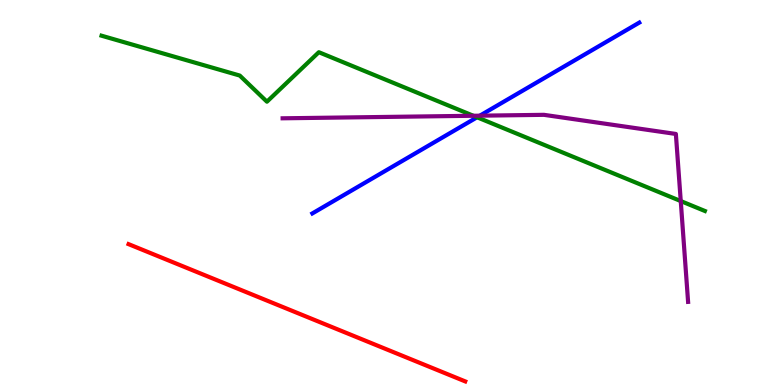[{'lines': ['blue', 'red'], 'intersections': []}, {'lines': ['green', 'red'], 'intersections': []}, {'lines': ['purple', 'red'], 'intersections': []}, {'lines': ['blue', 'green'], 'intersections': [{'x': 6.16, 'y': 6.95}]}, {'lines': ['blue', 'purple'], 'intersections': [{'x': 6.19, 'y': 7.0}]}, {'lines': ['green', 'purple'], 'intersections': [{'x': 6.11, 'y': 6.99}, {'x': 8.78, 'y': 4.78}]}]